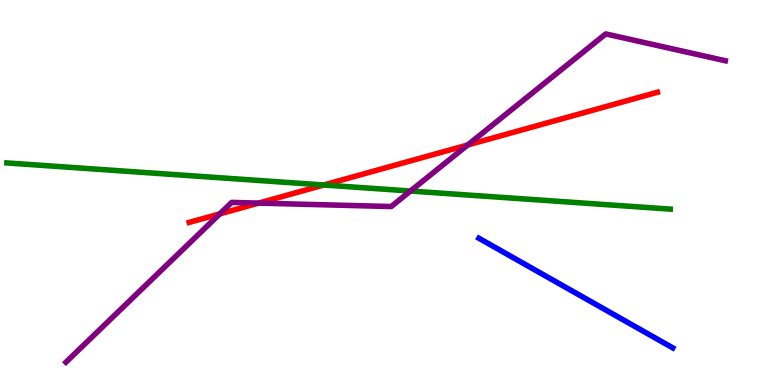[{'lines': ['blue', 'red'], 'intersections': []}, {'lines': ['green', 'red'], 'intersections': [{'x': 4.18, 'y': 5.19}]}, {'lines': ['purple', 'red'], 'intersections': [{'x': 2.84, 'y': 4.44}, {'x': 3.34, 'y': 4.72}, {'x': 6.03, 'y': 6.23}]}, {'lines': ['blue', 'green'], 'intersections': []}, {'lines': ['blue', 'purple'], 'intersections': []}, {'lines': ['green', 'purple'], 'intersections': [{'x': 5.3, 'y': 5.04}]}]